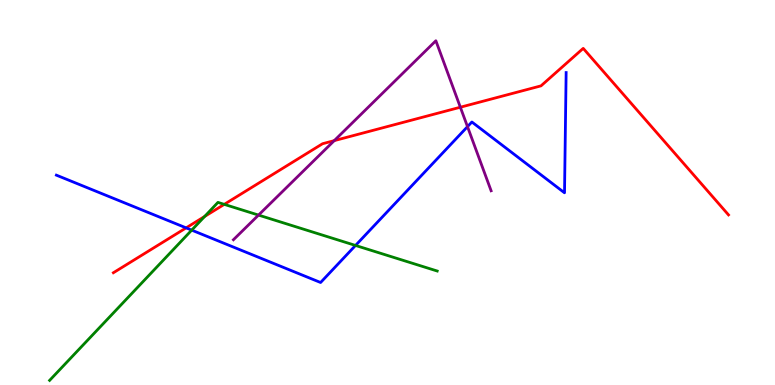[{'lines': ['blue', 'red'], 'intersections': [{'x': 2.4, 'y': 4.08}]}, {'lines': ['green', 'red'], 'intersections': [{'x': 2.64, 'y': 4.38}, {'x': 2.89, 'y': 4.69}]}, {'lines': ['purple', 'red'], 'intersections': [{'x': 4.31, 'y': 6.35}, {'x': 5.94, 'y': 7.21}]}, {'lines': ['blue', 'green'], 'intersections': [{'x': 2.47, 'y': 4.02}, {'x': 4.59, 'y': 3.62}]}, {'lines': ['blue', 'purple'], 'intersections': [{'x': 6.03, 'y': 6.71}]}, {'lines': ['green', 'purple'], 'intersections': [{'x': 3.34, 'y': 4.41}]}]